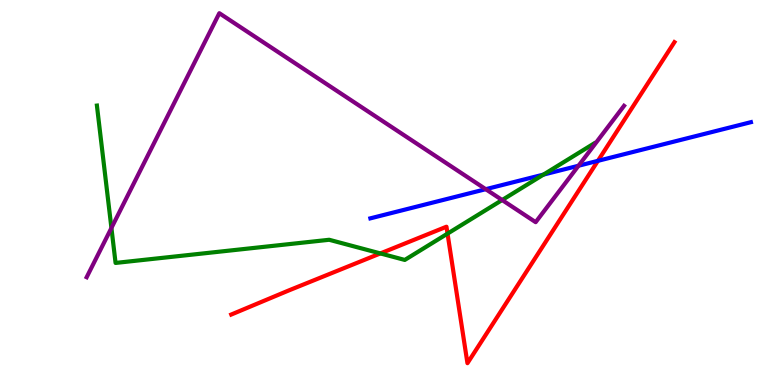[{'lines': ['blue', 'red'], 'intersections': [{'x': 7.72, 'y': 5.82}]}, {'lines': ['green', 'red'], 'intersections': [{'x': 4.91, 'y': 3.42}, {'x': 5.77, 'y': 3.93}]}, {'lines': ['purple', 'red'], 'intersections': []}, {'lines': ['blue', 'green'], 'intersections': [{'x': 7.01, 'y': 5.46}]}, {'lines': ['blue', 'purple'], 'intersections': [{'x': 6.27, 'y': 5.09}, {'x': 7.46, 'y': 5.7}]}, {'lines': ['green', 'purple'], 'intersections': [{'x': 1.44, 'y': 4.08}, {'x': 6.48, 'y': 4.8}]}]